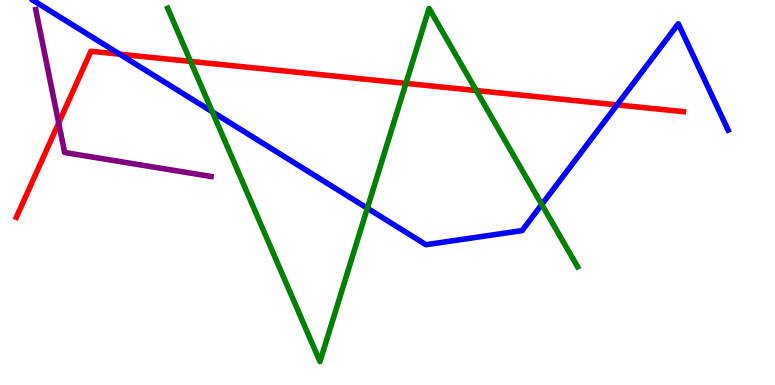[{'lines': ['blue', 'red'], 'intersections': [{'x': 1.54, 'y': 8.59}, {'x': 7.96, 'y': 7.28}]}, {'lines': ['green', 'red'], 'intersections': [{'x': 2.46, 'y': 8.4}, {'x': 5.24, 'y': 7.83}, {'x': 6.15, 'y': 7.65}]}, {'lines': ['purple', 'red'], 'intersections': [{'x': 0.757, 'y': 6.8}]}, {'lines': ['blue', 'green'], 'intersections': [{'x': 2.74, 'y': 7.1}, {'x': 4.74, 'y': 4.59}, {'x': 6.99, 'y': 4.69}]}, {'lines': ['blue', 'purple'], 'intersections': []}, {'lines': ['green', 'purple'], 'intersections': []}]